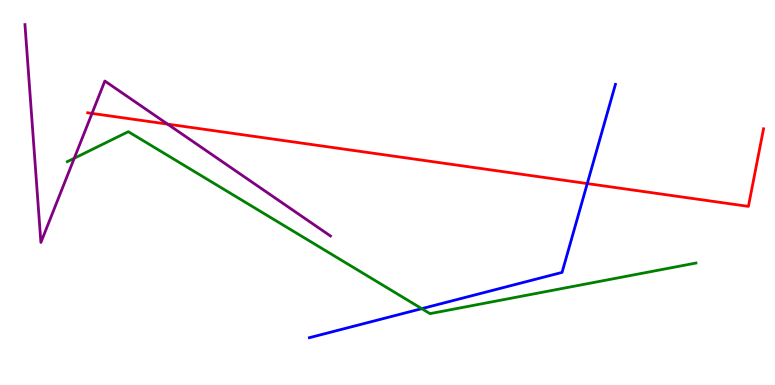[{'lines': ['blue', 'red'], 'intersections': [{'x': 7.58, 'y': 5.23}]}, {'lines': ['green', 'red'], 'intersections': []}, {'lines': ['purple', 'red'], 'intersections': [{'x': 1.19, 'y': 7.05}, {'x': 2.16, 'y': 6.78}]}, {'lines': ['blue', 'green'], 'intersections': [{'x': 5.44, 'y': 1.98}]}, {'lines': ['blue', 'purple'], 'intersections': []}, {'lines': ['green', 'purple'], 'intersections': [{'x': 0.958, 'y': 5.89}]}]